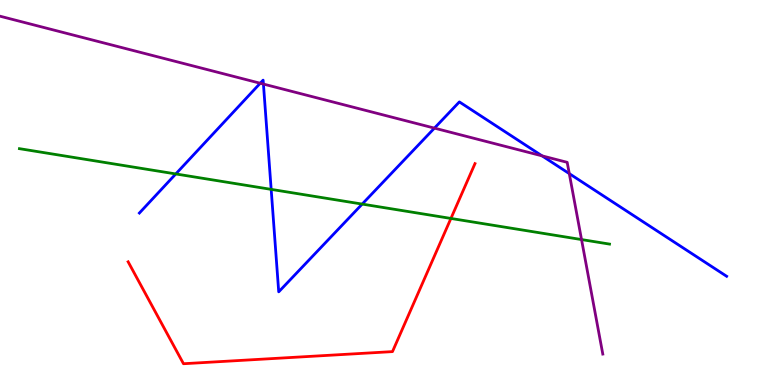[{'lines': ['blue', 'red'], 'intersections': []}, {'lines': ['green', 'red'], 'intersections': [{'x': 5.82, 'y': 4.33}]}, {'lines': ['purple', 'red'], 'intersections': []}, {'lines': ['blue', 'green'], 'intersections': [{'x': 2.27, 'y': 5.48}, {'x': 3.5, 'y': 5.08}, {'x': 4.67, 'y': 4.7}]}, {'lines': ['blue', 'purple'], 'intersections': [{'x': 3.36, 'y': 7.84}, {'x': 3.4, 'y': 7.82}, {'x': 5.61, 'y': 6.67}, {'x': 6.99, 'y': 5.95}, {'x': 7.35, 'y': 5.49}]}, {'lines': ['green', 'purple'], 'intersections': [{'x': 7.5, 'y': 3.78}]}]